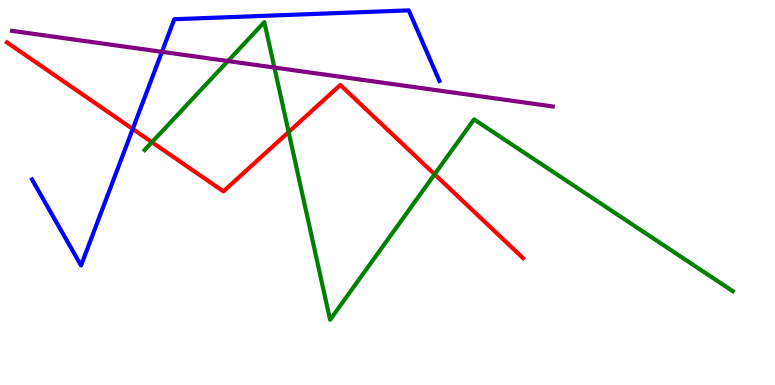[{'lines': ['blue', 'red'], 'intersections': [{'x': 1.71, 'y': 6.65}]}, {'lines': ['green', 'red'], 'intersections': [{'x': 1.96, 'y': 6.31}, {'x': 3.72, 'y': 6.57}, {'x': 5.61, 'y': 5.47}]}, {'lines': ['purple', 'red'], 'intersections': []}, {'lines': ['blue', 'green'], 'intersections': []}, {'lines': ['blue', 'purple'], 'intersections': [{'x': 2.09, 'y': 8.65}]}, {'lines': ['green', 'purple'], 'intersections': [{'x': 2.94, 'y': 8.41}, {'x': 3.54, 'y': 8.25}]}]